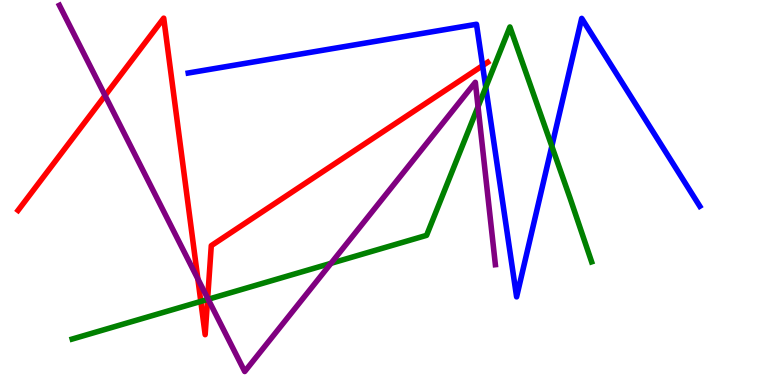[{'lines': ['blue', 'red'], 'intersections': [{'x': 6.23, 'y': 8.29}]}, {'lines': ['green', 'red'], 'intersections': [{'x': 2.59, 'y': 2.17}, {'x': 2.68, 'y': 2.22}]}, {'lines': ['purple', 'red'], 'intersections': [{'x': 1.36, 'y': 7.52}, {'x': 2.55, 'y': 2.76}, {'x': 2.68, 'y': 2.25}]}, {'lines': ['blue', 'green'], 'intersections': [{'x': 6.27, 'y': 7.73}, {'x': 7.12, 'y': 6.2}]}, {'lines': ['blue', 'purple'], 'intersections': []}, {'lines': ['green', 'purple'], 'intersections': [{'x': 2.69, 'y': 2.23}, {'x': 4.27, 'y': 3.16}, {'x': 6.17, 'y': 7.23}]}]